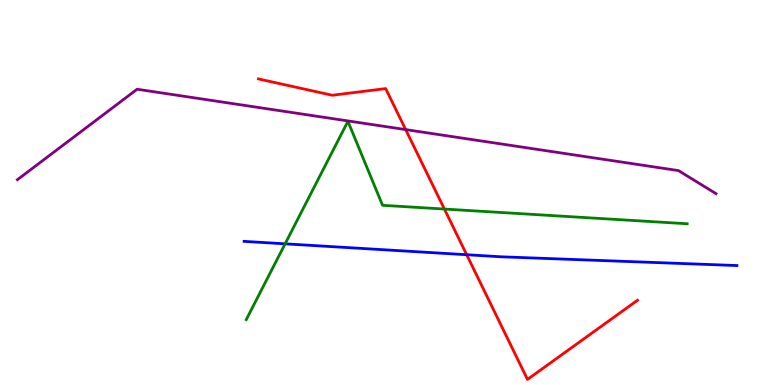[{'lines': ['blue', 'red'], 'intersections': [{'x': 6.02, 'y': 3.38}]}, {'lines': ['green', 'red'], 'intersections': [{'x': 5.73, 'y': 4.57}]}, {'lines': ['purple', 'red'], 'intersections': [{'x': 5.23, 'y': 6.63}]}, {'lines': ['blue', 'green'], 'intersections': [{'x': 3.68, 'y': 3.67}]}, {'lines': ['blue', 'purple'], 'intersections': []}, {'lines': ['green', 'purple'], 'intersections': []}]